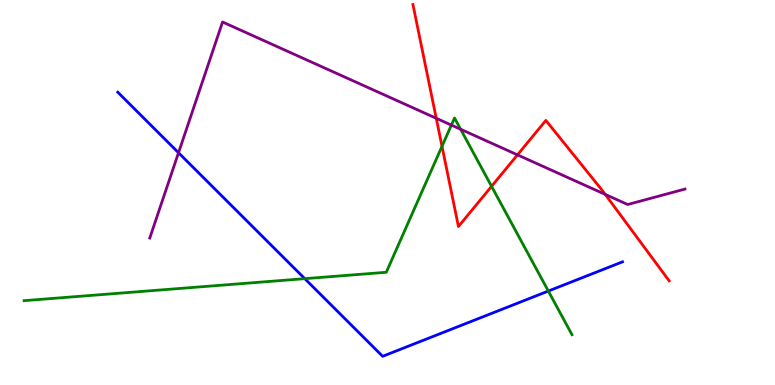[{'lines': ['blue', 'red'], 'intersections': []}, {'lines': ['green', 'red'], 'intersections': [{'x': 5.7, 'y': 6.2}, {'x': 6.34, 'y': 5.16}]}, {'lines': ['purple', 'red'], 'intersections': [{'x': 5.63, 'y': 6.93}, {'x': 6.68, 'y': 5.98}, {'x': 7.81, 'y': 4.95}]}, {'lines': ['blue', 'green'], 'intersections': [{'x': 3.93, 'y': 2.76}, {'x': 7.08, 'y': 2.44}]}, {'lines': ['blue', 'purple'], 'intersections': [{'x': 2.3, 'y': 6.03}]}, {'lines': ['green', 'purple'], 'intersections': [{'x': 5.82, 'y': 6.75}, {'x': 5.94, 'y': 6.64}]}]